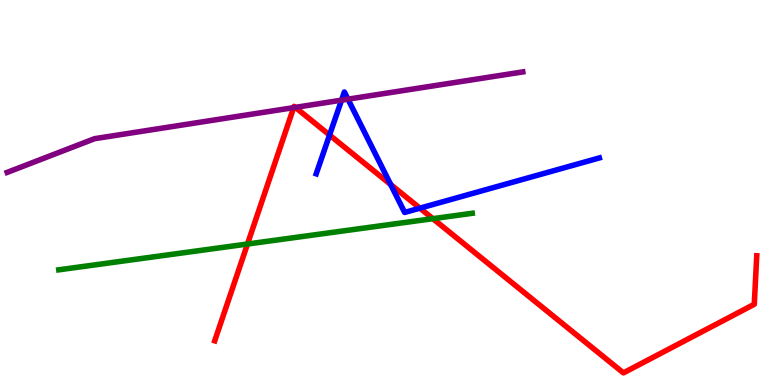[{'lines': ['blue', 'red'], 'intersections': [{'x': 4.25, 'y': 6.49}, {'x': 5.04, 'y': 5.21}, {'x': 5.42, 'y': 4.59}]}, {'lines': ['green', 'red'], 'intersections': [{'x': 3.19, 'y': 3.66}, {'x': 5.59, 'y': 4.32}]}, {'lines': ['purple', 'red'], 'intersections': [{'x': 3.79, 'y': 7.2}, {'x': 3.81, 'y': 7.21}]}, {'lines': ['blue', 'green'], 'intersections': []}, {'lines': ['blue', 'purple'], 'intersections': [{'x': 4.41, 'y': 7.4}, {'x': 4.49, 'y': 7.42}]}, {'lines': ['green', 'purple'], 'intersections': []}]